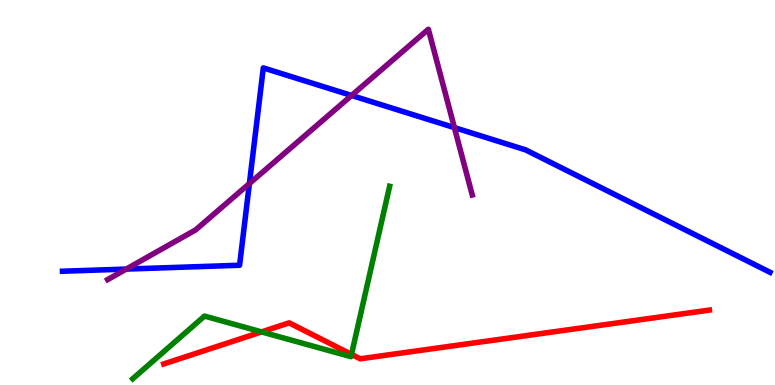[{'lines': ['blue', 'red'], 'intersections': []}, {'lines': ['green', 'red'], 'intersections': [{'x': 3.38, 'y': 1.38}, {'x': 4.54, 'y': 0.795}]}, {'lines': ['purple', 'red'], 'intersections': []}, {'lines': ['blue', 'green'], 'intersections': []}, {'lines': ['blue', 'purple'], 'intersections': [{'x': 1.63, 'y': 3.01}, {'x': 3.22, 'y': 5.23}, {'x': 4.54, 'y': 7.52}, {'x': 5.86, 'y': 6.69}]}, {'lines': ['green', 'purple'], 'intersections': []}]